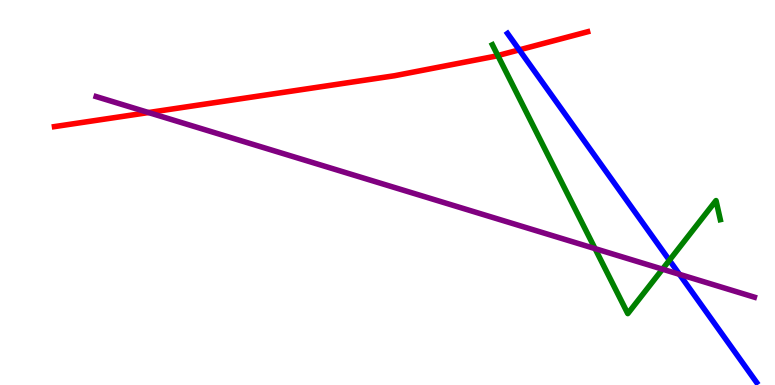[{'lines': ['blue', 'red'], 'intersections': [{'x': 6.7, 'y': 8.7}]}, {'lines': ['green', 'red'], 'intersections': [{'x': 6.42, 'y': 8.56}]}, {'lines': ['purple', 'red'], 'intersections': [{'x': 1.92, 'y': 7.08}]}, {'lines': ['blue', 'green'], 'intersections': [{'x': 8.64, 'y': 3.24}]}, {'lines': ['blue', 'purple'], 'intersections': [{'x': 8.77, 'y': 2.87}]}, {'lines': ['green', 'purple'], 'intersections': [{'x': 7.68, 'y': 3.54}, {'x': 8.55, 'y': 3.01}]}]